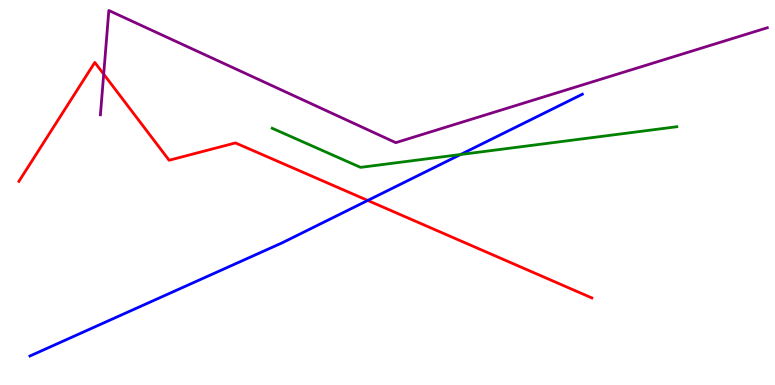[{'lines': ['blue', 'red'], 'intersections': [{'x': 4.75, 'y': 4.79}]}, {'lines': ['green', 'red'], 'intersections': []}, {'lines': ['purple', 'red'], 'intersections': [{'x': 1.34, 'y': 8.07}]}, {'lines': ['blue', 'green'], 'intersections': [{'x': 5.94, 'y': 5.99}]}, {'lines': ['blue', 'purple'], 'intersections': []}, {'lines': ['green', 'purple'], 'intersections': []}]